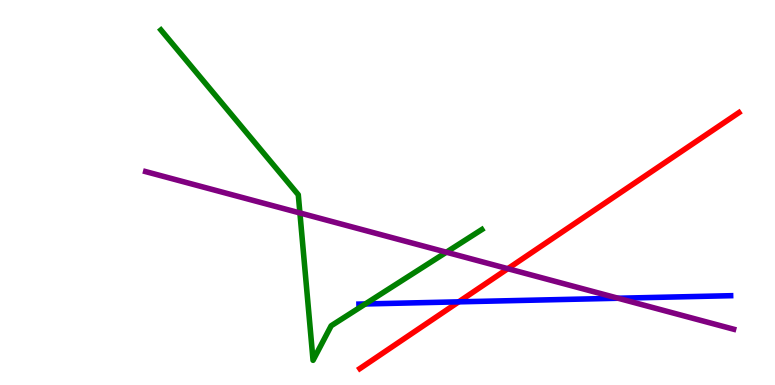[{'lines': ['blue', 'red'], 'intersections': [{'x': 5.92, 'y': 2.16}]}, {'lines': ['green', 'red'], 'intersections': []}, {'lines': ['purple', 'red'], 'intersections': [{'x': 6.55, 'y': 3.02}]}, {'lines': ['blue', 'green'], 'intersections': [{'x': 4.71, 'y': 2.11}]}, {'lines': ['blue', 'purple'], 'intersections': [{'x': 7.98, 'y': 2.25}]}, {'lines': ['green', 'purple'], 'intersections': [{'x': 3.87, 'y': 4.47}, {'x': 5.76, 'y': 3.45}]}]